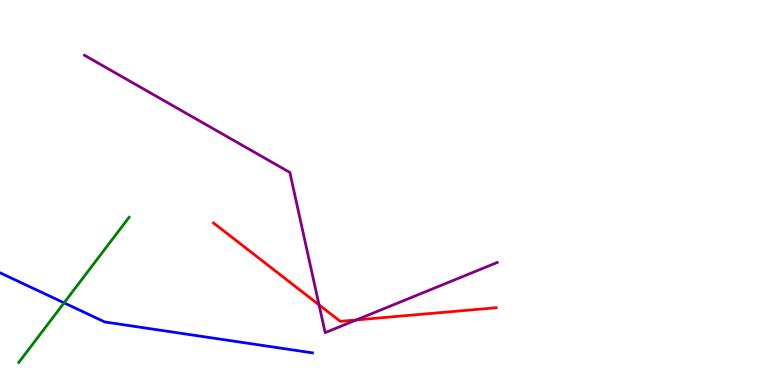[{'lines': ['blue', 'red'], 'intersections': []}, {'lines': ['green', 'red'], 'intersections': []}, {'lines': ['purple', 'red'], 'intersections': [{'x': 4.12, 'y': 2.08}, {'x': 4.6, 'y': 1.69}]}, {'lines': ['blue', 'green'], 'intersections': [{'x': 0.827, 'y': 2.13}]}, {'lines': ['blue', 'purple'], 'intersections': []}, {'lines': ['green', 'purple'], 'intersections': []}]